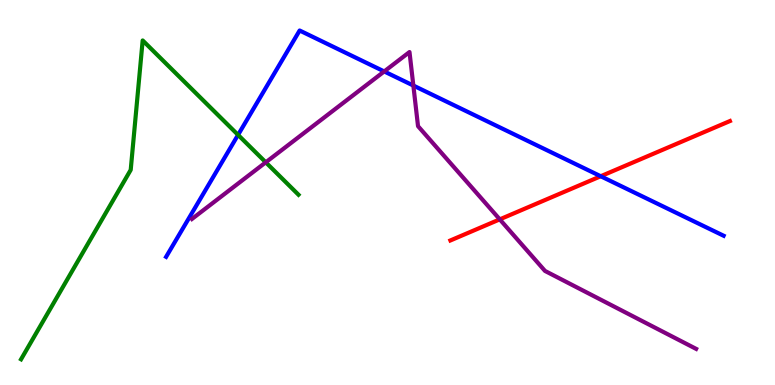[{'lines': ['blue', 'red'], 'intersections': [{'x': 7.75, 'y': 5.42}]}, {'lines': ['green', 'red'], 'intersections': []}, {'lines': ['purple', 'red'], 'intersections': [{'x': 6.45, 'y': 4.3}]}, {'lines': ['blue', 'green'], 'intersections': [{'x': 3.07, 'y': 6.5}]}, {'lines': ['blue', 'purple'], 'intersections': [{'x': 4.96, 'y': 8.14}, {'x': 5.33, 'y': 7.78}]}, {'lines': ['green', 'purple'], 'intersections': [{'x': 3.43, 'y': 5.78}]}]